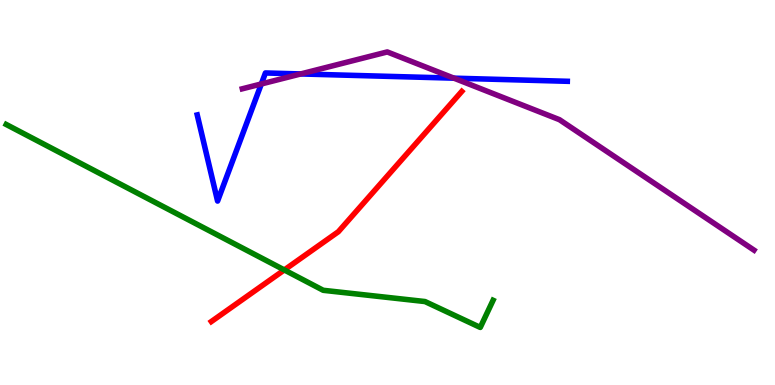[{'lines': ['blue', 'red'], 'intersections': []}, {'lines': ['green', 'red'], 'intersections': [{'x': 3.67, 'y': 2.99}]}, {'lines': ['purple', 'red'], 'intersections': []}, {'lines': ['blue', 'green'], 'intersections': []}, {'lines': ['blue', 'purple'], 'intersections': [{'x': 3.37, 'y': 7.82}, {'x': 3.88, 'y': 8.08}, {'x': 5.86, 'y': 7.97}]}, {'lines': ['green', 'purple'], 'intersections': []}]